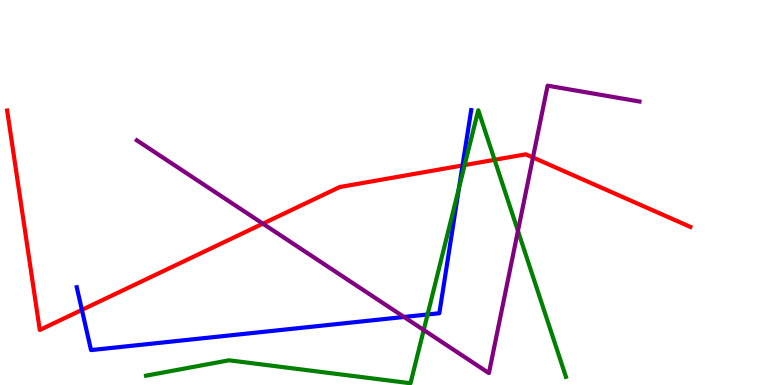[{'lines': ['blue', 'red'], 'intersections': [{'x': 1.06, 'y': 1.95}, {'x': 5.97, 'y': 5.7}]}, {'lines': ['green', 'red'], 'intersections': [{'x': 6.0, 'y': 5.71}, {'x': 6.38, 'y': 5.85}]}, {'lines': ['purple', 'red'], 'intersections': [{'x': 3.39, 'y': 4.19}, {'x': 6.88, 'y': 5.91}]}, {'lines': ['blue', 'green'], 'intersections': [{'x': 5.52, 'y': 1.83}, {'x': 5.92, 'y': 5.12}]}, {'lines': ['blue', 'purple'], 'intersections': [{'x': 5.21, 'y': 1.77}]}, {'lines': ['green', 'purple'], 'intersections': [{'x': 5.47, 'y': 1.43}, {'x': 6.68, 'y': 4.0}]}]